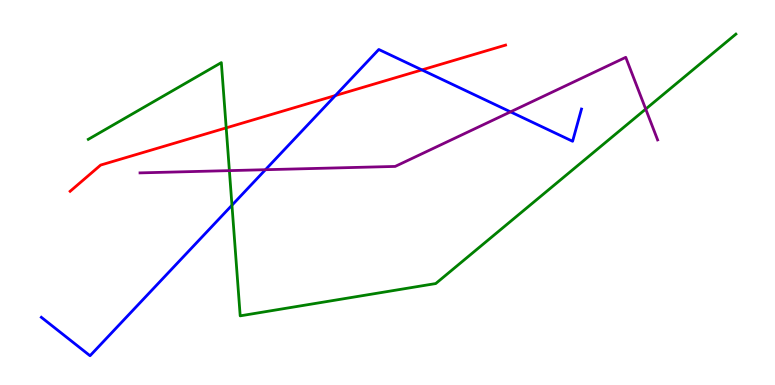[{'lines': ['blue', 'red'], 'intersections': [{'x': 4.33, 'y': 7.52}, {'x': 5.44, 'y': 8.18}]}, {'lines': ['green', 'red'], 'intersections': [{'x': 2.92, 'y': 6.68}]}, {'lines': ['purple', 'red'], 'intersections': []}, {'lines': ['blue', 'green'], 'intersections': [{'x': 2.99, 'y': 4.67}]}, {'lines': ['blue', 'purple'], 'intersections': [{'x': 3.43, 'y': 5.59}, {'x': 6.59, 'y': 7.09}]}, {'lines': ['green', 'purple'], 'intersections': [{'x': 2.96, 'y': 5.57}, {'x': 8.33, 'y': 7.17}]}]